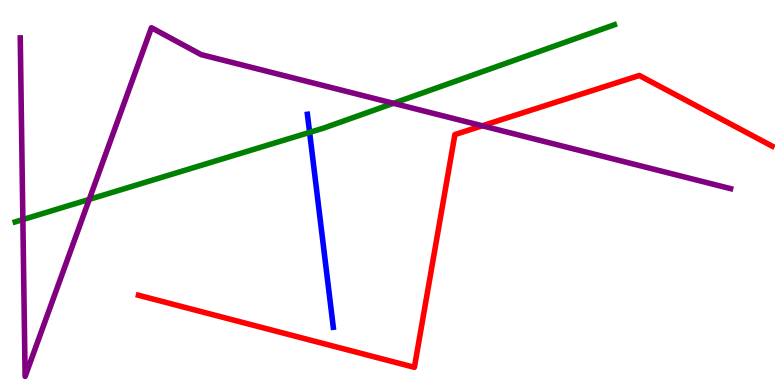[{'lines': ['blue', 'red'], 'intersections': []}, {'lines': ['green', 'red'], 'intersections': []}, {'lines': ['purple', 'red'], 'intersections': [{'x': 6.22, 'y': 6.73}]}, {'lines': ['blue', 'green'], 'intersections': [{'x': 3.99, 'y': 6.56}]}, {'lines': ['blue', 'purple'], 'intersections': []}, {'lines': ['green', 'purple'], 'intersections': [{'x': 0.295, 'y': 4.3}, {'x': 1.15, 'y': 4.82}, {'x': 5.08, 'y': 7.32}]}]